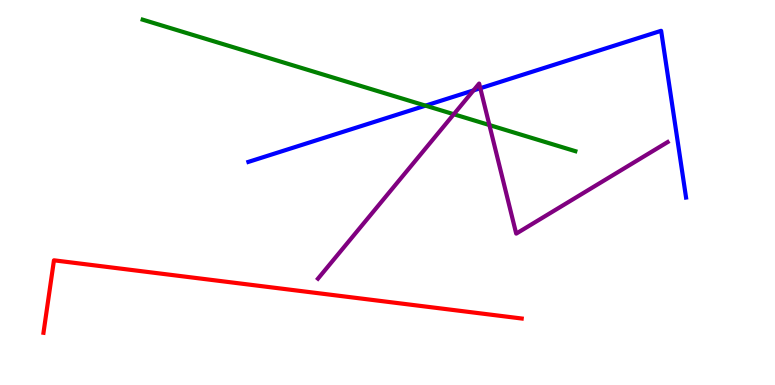[{'lines': ['blue', 'red'], 'intersections': []}, {'lines': ['green', 'red'], 'intersections': []}, {'lines': ['purple', 'red'], 'intersections': []}, {'lines': ['blue', 'green'], 'intersections': [{'x': 5.49, 'y': 7.26}]}, {'lines': ['blue', 'purple'], 'intersections': [{'x': 6.11, 'y': 7.65}, {'x': 6.2, 'y': 7.71}]}, {'lines': ['green', 'purple'], 'intersections': [{'x': 5.86, 'y': 7.03}, {'x': 6.31, 'y': 6.75}]}]